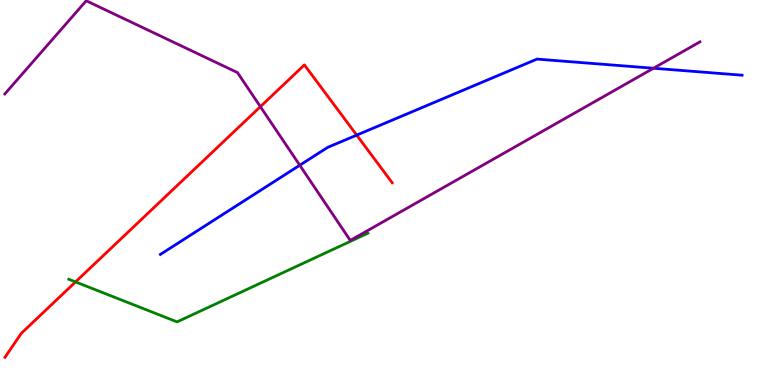[{'lines': ['blue', 'red'], 'intersections': [{'x': 4.6, 'y': 6.49}]}, {'lines': ['green', 'red'], 'intersections': [{'x': 0.975, 'y': 2.68}]}, {'lines': ['purple', 'red'], 'intersections': [{'x': 3.36, 'y': 7.23}]}, {'lines': ['blue', 'green'], 'intersections': []}, {'lines': ['blue', 'purple'], 'intersections': [{'x': 3.87, 'y': 5.71}, {'x': 8.43, 'y': 8.23}]}, {'lines': ['green', 'purple'], 'intersections': []}]